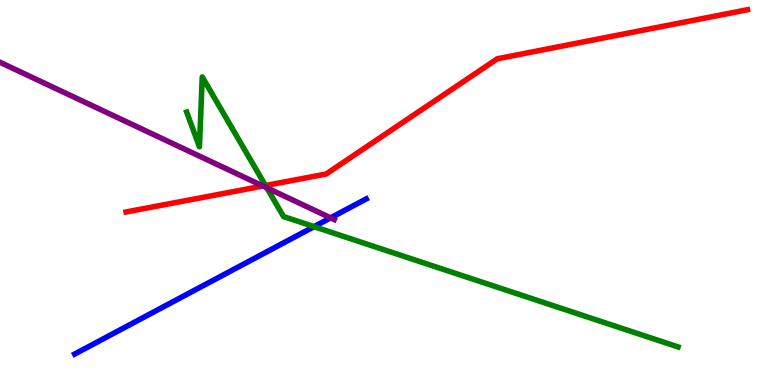[{'lines': ['blue', 'red'], 'intersections': []}, {'lines': ['green', 'red'], 'intersections': [{'x': 3.43, 'y': 5.18}]}, {'lines': ['purple', 'red'], 'intersections': [{'x': 3.39, 'y': 5.17}]}, {'lines': ['blue', 'green'], 'intersections': [{'x': 4.05, 'y': 4.11}]}, {'lines': ['blue', 'purple'], 'intersections': [{'x': 4.27, 'y': 4.34}]}, {'lines': ['green', 'purple'], 'intersections': [{'x': 3.44, 'y': 5.12}]}]